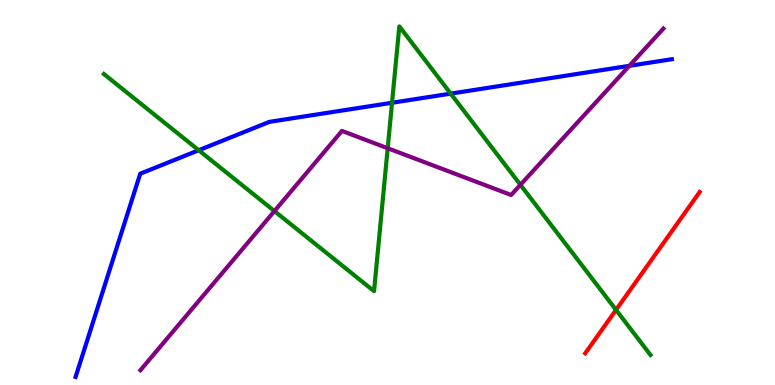[{'lines': ['blue', 'red'], 'intersections': []}, {'lines': ['green', 'red'], 'intersections': [{'x': 7.95, 'y': 1.95}]}, {'lines': ['purple', 'red'], 'intersections': []}, {'lines': ['blue', 'green'], 'intersections': [{'x': 2.56, 'y': 6.1}, {'x': 5.06, 'y': 7.33}, {'x': 5.82, 'y': 7.57}]}, {'lines': ['blue', 'purple'], 'intersections': [{'x': 8.12, 'y': 8.29}]}, {'lines': ['green', 'purple'], 'intersections': [{'x': 3.54, 'y': 4.52}, {'x': 5.0, 'y': 6.15}, {'x': 6.72, 'y': 5.2}]}]